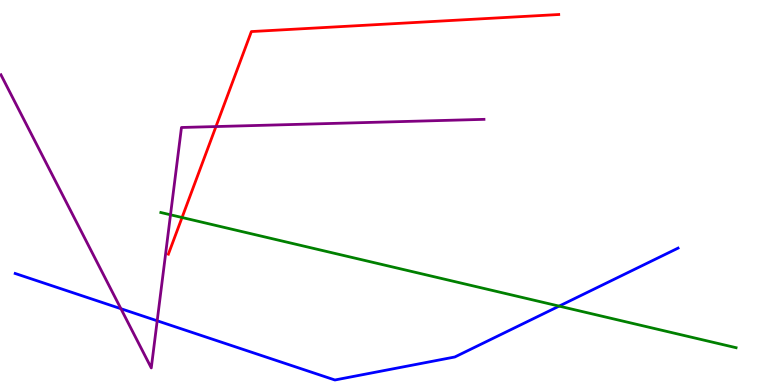[{'lines': ['blue', 'red'], 'intersections': []}, {'lines': ['green', 'red'], 'intersections': [{'x': 2.35, 'y': 4.35}]}, {'lines': ['purple', 'red'], 'intersections': [{'x': 2.79, 'y': 6.71}]}, {'lines': ['blue', 'green'], 'intersections': [{'x': 7.21, 'y': 2.05}]}, {'lines': ['blue', 'purple'], 'intersections': [{'x': 1.56, 'y': 1.98}, {'x': 2.03, 'y': 1.67}]}, {'lines': ['green', 'purple'], 'intersections': [{'x': 2.2, 'y': 4.42}]}]